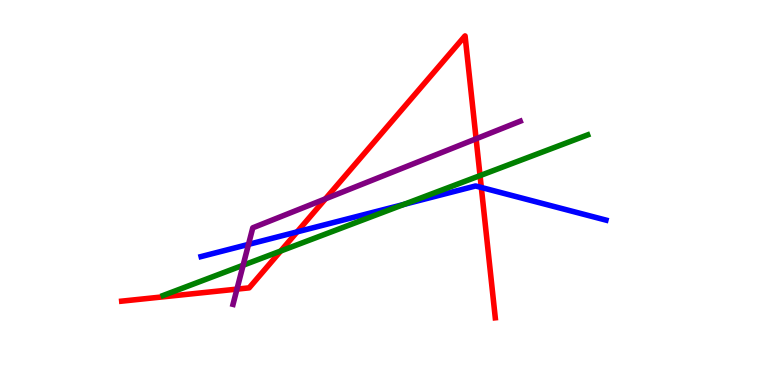[{'lines': ['blue', 'red'], 'intersections': [{'x': 3.83, 'y': 3.98}, {'x': 6.21, 'y': 5.13}]}, {'lines': ['green', 'red'], 'intersections': [{'x': 3.62, 'y': 3.48}, {'x': 6.19, 'y': 5.44}]}, {'lines': ['purple', 'red'], 'intersections': [{'x': 3.06, 'y': 2.49}, {'x': 4.2, 'y': 4.84}, {'x': 6.14, 'y': 6.4}]}, {'lines': ['blue', 'green'], 'intersections': [{'x': 5.21, 'y': 4.69}]}, {'lines': ['blue', 'purple'], 'intersections': [{'x': 3.21, 'y': 3.65}]}, {'lines': ['green', 'purple'], 'intersections': [{'x': 3.14, 'y': 3.11}]}]